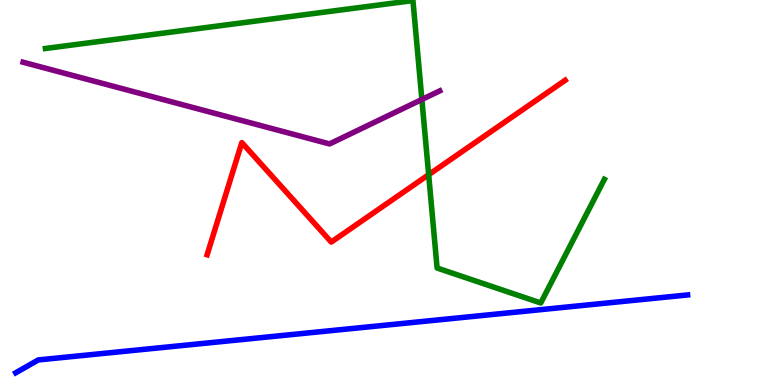[{'lines': ['blue', 'red'], 'intersections': []}, {'lines': ['green', 'red'], 'intersections': [{'x': 5.53, 'y': 5.46}]}, {'lines': ['purple', 'red'], 'intersections': []}, {'lines': ['blue', 'green'], 'intersections': []}, {'lines': ['blue', 'purple'], 'intersections': []}, {'lines': ['green', 'purple'], 'intersections': [{'x': 5.44, 'y': 7.42}]}]